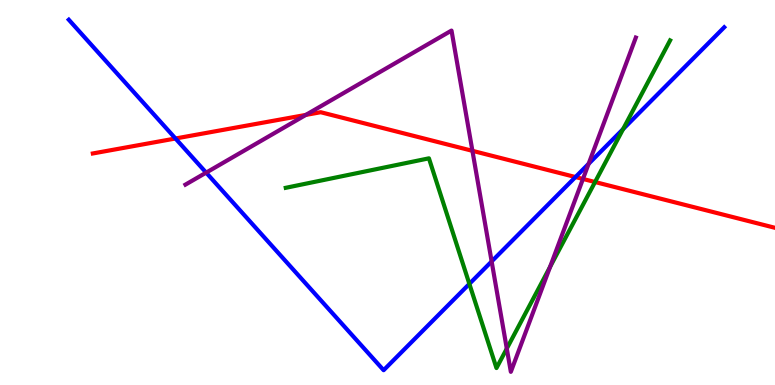[{'lines': ['blue', 'red'], 'intersections': [{'x': 2.26, 'y': 6.4}, {'x': 7.43, 'y': 5.4}]}, {'lines': ['green', 'red'], 'intersections': [{'x': 7.68, 'y': 5.27}]}, {'lines': ['purple', 'red'], 'intersections': [{'x': 3.95, 'y': 7.02}, {'x': 6.1, 'y': 6.08}, {'x': 7.52, 'y': 5.35}]}, {'lines': ['blue', 'green'], 'intersections': [{'x': 6.06, 'y': 2.63}, {'x': 8.04, 'y': 6.65}]}, {'lines': ['blue', 'purple'], 'intersections': [{'x': 2.66, 'y': 5.52}, {'x': 6.34, 'y': 3.21}, {'x': 7.6, 'y': 5.75}]}, {'lines': ['green', 'purple'], 'intersections': [{'x': 6.54, 'y': 0.946}, {'x': 7.1, 'y': 3.07}]}]